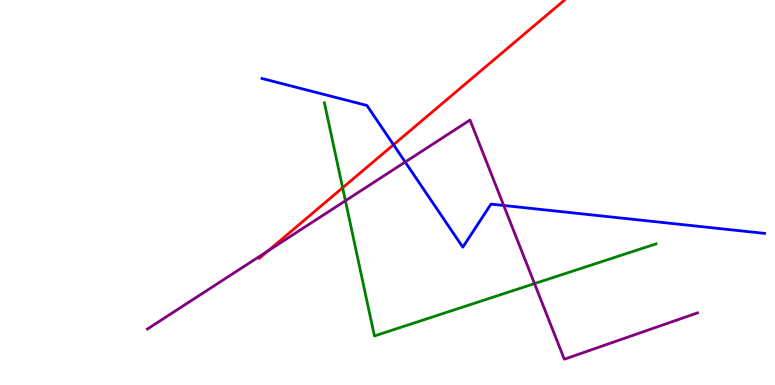[{'lines': ['blue', 'red'], 'intersections': [{'x': 5.08, 'y': 6.24}]}, {'lines': ['green', 'red'], 'intersections': [{'x': 4.42, 'y': 5.12}]}, {'lines': ['purple', 'red'], 'intersections': [{'x': 3.46, 'y': 3.48}]}, {'lines': ['blue', 'green'], 'intersections': []}, {'lines': ['blue', 'purple'], 'intersections': [{'x': 5.23, 'y': 5.79}, {'x': 6.5, 'y': 4.66}]}, {'lines': ['green', 'purple'], 'intersections': [{'x': 4.46, 'y': 4.79}, {'x': 6.9, 'y': 2.63}]}]